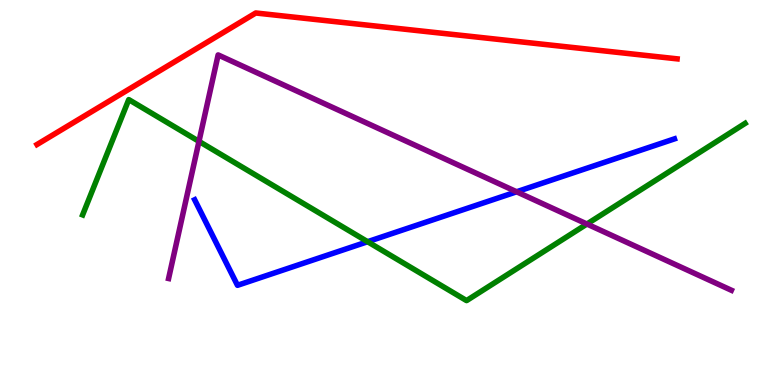[{'lines': ['blue', 'red'], 'intersections': []}, {'lines': ['green', 'red'], 'intersections': []}, {'lines': ['purple', 'red'], 'intersections': []}, {'lines': ['blue', 'green'], 'intersections': [{'x': 4.74, 'y': 3.72}]}, {'lines': ['blue', 'purple'], 'intersections': [{'x': 6.67, 'y': 5.02}]}, {'lines': ['green', 'purple'], 'intersections': [{'x': 2.57, 'y': 6.33}, {'x': 7.57, 'y': 4.18}]}]